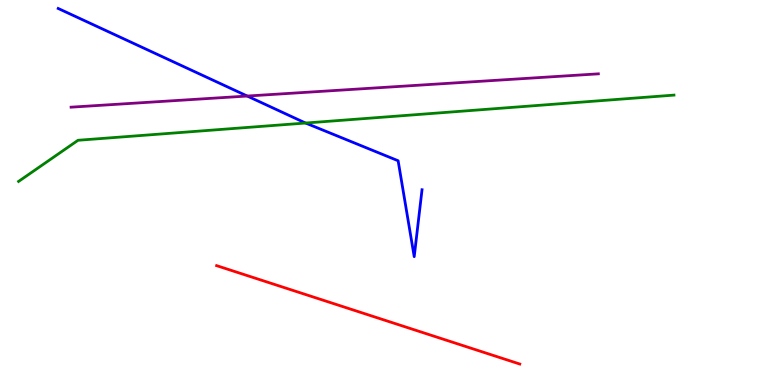[{'lines': ['blue', 'red'], 'intersections': []}, {'lines': ['green', 'red'], 'intersections': []}, {'lines': ['purple', 'red'], 'intersections': []}, {'lines': ['blue', 'green'], 'intersections': [{'x': 3.94, 'y': 6.8}]}, {'lines': ['blue', 'purple'], 'intersections': [{'x': 3.19, 'y': 7.51}]}, {'lines': ['green', 'purple'], 'intersections': []}]